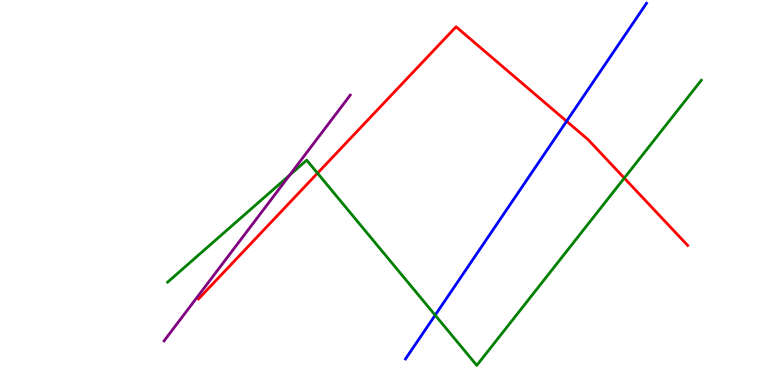[{'lines': ['blue', 'red'], 'intersections': [{'x': 7.31, 'y': 6.85}]}, {'lines': ['green', 'red'], 'intersections': [{'x': 4.1, 'y': 5.5}, {'x': 8.06, 'y': 5.37}]}, {'lines': ['purple', 'red'], 'intersections': []}, {'lines': ['blue', 'green'], 'intersections': [{'x': 5.61, 'y': 1.81}]}, {'lines': ['blue', 'purple'], 'intersections': []}, {'lines': ['green', 'purple'], 'intersections': [{'x': 3.74, 'y': 5.45}]}]